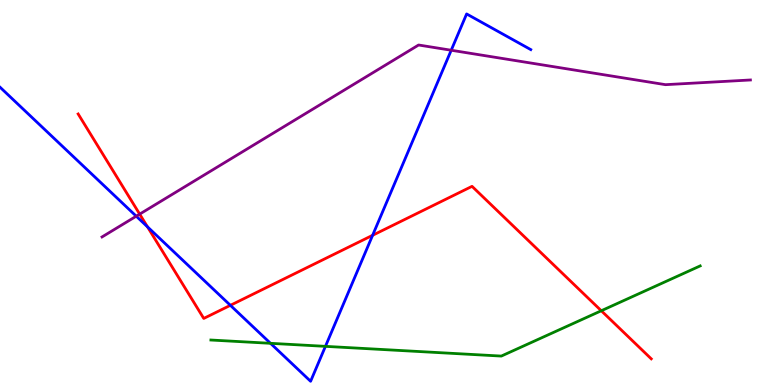[{'lines': ['blue', 'red'], 'intersections': [{'x': 1.9, 'y': 4.11}, {'x': 2.97, 'y': 2.07}, {'x': 4.81, 'y': 3.89}]}, {'lines': ['green', 'red'], 'intersections': [{'x': 7.76, 'y': 1.93}]}, {'lines': ['purple', 'red'], 'intersections': [{'x': 1.8, 'y': 4.44}]}, {'lines': ['blue', 'green'], 'intersections': [{'x': 3.49, 'y': 1.08}, {'x': 4.2, 'y': 1.0}]}, {'lines': ['blue', 'purple'], 'intersections': [{'x': 1.76, 'y': 4.38}, {'x': 5.82, 'y': 8.69}]}, {'lines': ['green', 'purple'], 'intersections': []}]